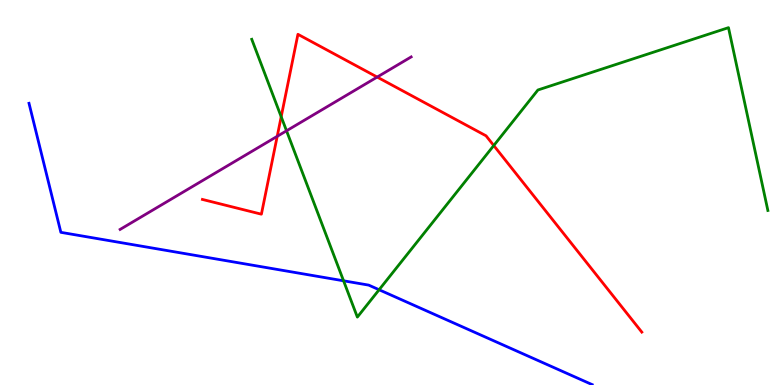[{'lines': ['blue', 'red'], 'intersections': []}, {'lines': ['green', 'red'], 'intersections': [{'x': 3.63, 'y': 6.97}, {'x': 6.37, 'y': 6.22}]}, {'lines': ['purple', 'red'], 'intersections': [{'x': 3.58, 'y': 6.46}, {'x': 4.87, 'y': 8.0}]}, {'lines': ['blue', 'green'], 'intersections': [{'x': 4.43, 'y': 2.71}, {'x': 4.89, 'y': 2.47}]}, {'lines': ['blue', 'purple'], 'intersections': []}, {'lines': ['green', 'purple'], 'intersections': [{'x': 3.7, 'y': 6.6}]}]